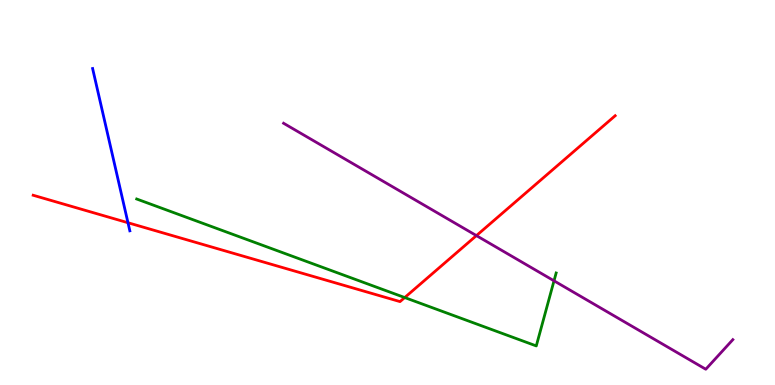[{'lines': ['blue', 'red'], 'intersections': [{'x': 1.65, 'y': 4.21}]}, {'lines': ['green', 'red'], 'intersections': [{'x': 5.22, 'y': 2.27}]}, {'lines': ['purple', 'red'], 'intersections': [{'x': 6.15, 'y': 3.88}]}, {'lines': ['blue', 'green'], 'intersections': []}, {'lines': ['blue', 'purple'], 'intersections': []}, {'lines': ['green', 'purple'], 'intersections': [{'x': 7.15, 'y': 2.71}]}]